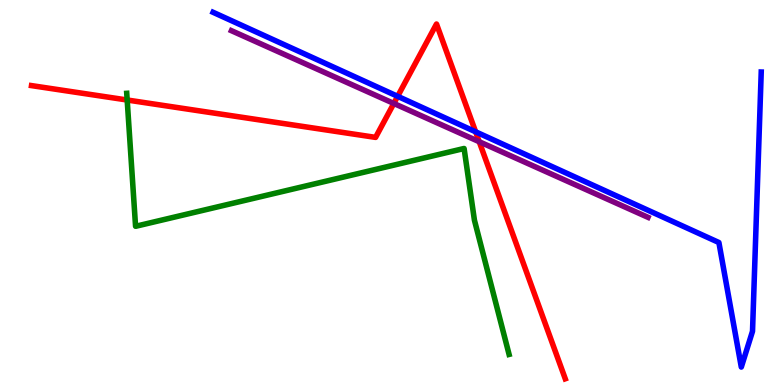[{'lines': ['blue', 'red'], 'intersections': [{'x': 5.13, 'y': 7.5}, {'x': 6.14, 'y': 6.58}]}, {'lines': ['green', 'red'], 'intersections': [{'x': 1.64, 'y': 7.4}]}, {'lines': ['purple', 'red'], 'intersections': [{'x': 5.08, 'y': 7.31}, {'x': 6.18, 'y': 6.32}]}, {'lines': ['blue', 'green'], 'intersections': []}, {'lines': ['blue', 'purple'], 'intersections': []}, {'lines': ['green', 'purple'], 'intersections': []}]